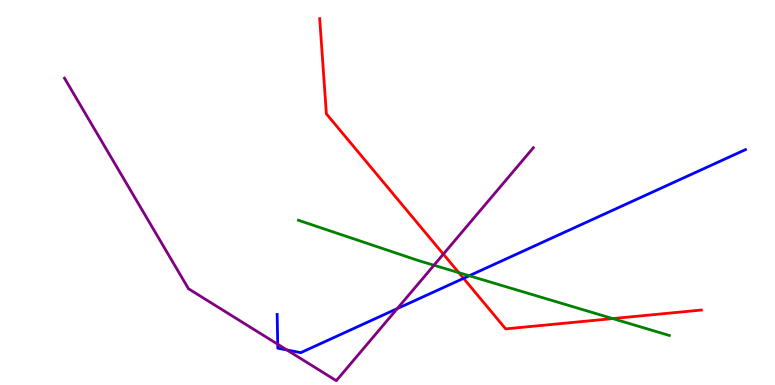[{'lines': ['blue', 'red'], 'intersections': [{'x': 5.98, 'y': 2.77}]}, {'lines': ['green', 'red'], 'intersections': [{'x': 5.92, 'y': 2.92}, {'x': 7.91, 'y': 1.73}]}, {'lines': ['purple', 'red'], 'intersections': [{'x': 5.72, 'y': 3.4}]}, {'lines': ['blue', 'green'], 'intersections': [{'x': 6.05, 'y': 2.84}]}, {'lines': ['blue', 'purple'], 'intersections': [{'x': 3.58, 'y': 1.06}, {'x': 3.7, 'y': 0.91}, {'x': 5.13, 'y': 1.98}]}, {'lines': ['green', 'purple'], 'intersections': [{'x': 5.6, 'y': 3.11}]}]